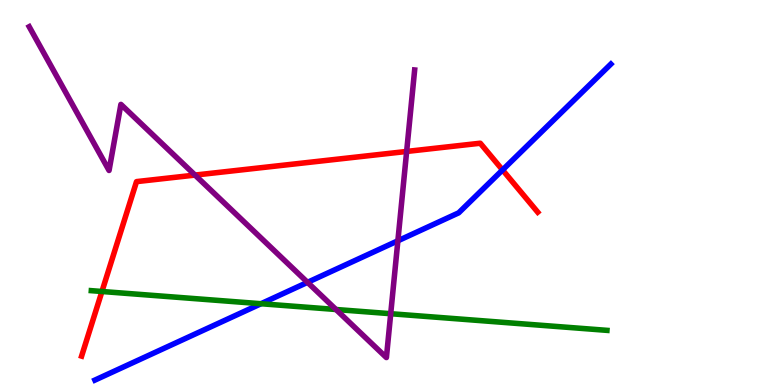[{'lines': ['blue', 'red'], 'intersections': [{'x': 6.48, 'y': 5.59}]}, {'lines': ['green', 'red'], 'intersections': [{'x': 1.32, 'y': 2.43}]}, {'lines': ['purple', 'red'], 'intersections': [{'x': 2.52, 'y': 5.45}, {'x': 5.25, 'y': 6.07}]}, {'lines': ['blue', 'green'], 'intersections': [{'x': 3.37, 'y': 2.11}]}, {'lines': ['blue', 'purple'], 'intersections': [{'x': 3.97, 'y': 2.67}, {'x': 5.13, 'y': 3.75}]}, {'lines': ['green', 'purple'], 'intersections': [{'x': 4.34, 'y': 1.96}, {'x': 5.04, 'y': 1.85}]}]